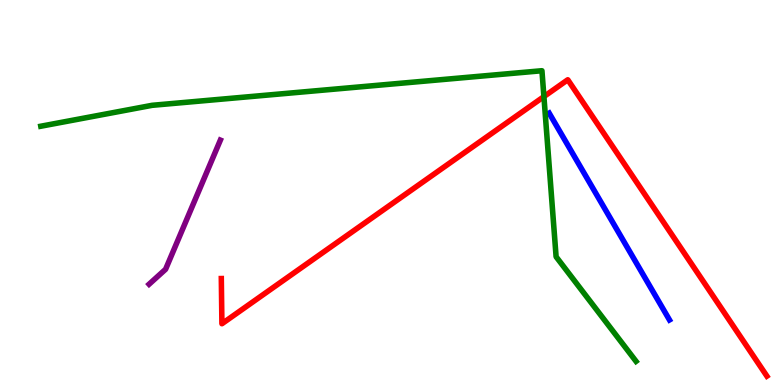[{'lines': ['blue', 'red'], 'intersections': []}, {'lines': ['green', 'red'], 'intersections': [{'x': 7.02, 'y': 7.49}]}, {'lines': ['purple', 'red'], 'intersections': []}, {'lines': ['blue', 'green'], 'intersections': []}, {'lines': ['blue', 'purple'], 'intersections': []}, {'lines': ['green', 'purple'], 'intersections': []}]